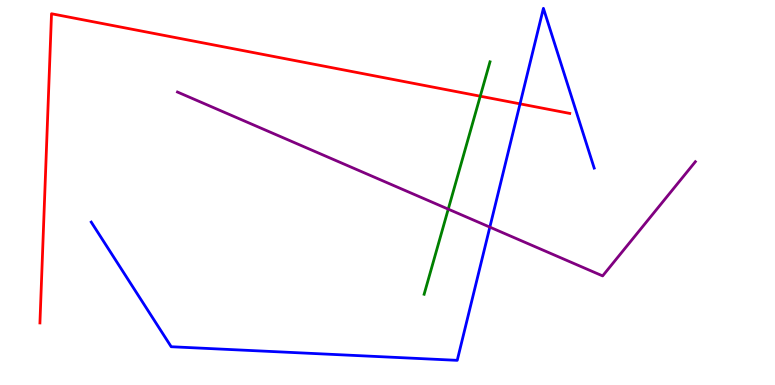[{'lines': ['blue', 'red'], 'intersections': [{'x': 6.71, 'y': 7.3}]}, {'lines': ['green', 'red'], 'intersections': [{'x': 6.2, 'y': 7.5}]}, {'lines': ['purple', 'red'], 'intersections': []}, {'lines': ['blue', 'green'], 'intersections': []}, {'lines': ['blue', 'purple'], 'intersections': [{'x': 6.32, 'y': 4.1}]}, {'lines': ['green', 'purple'], 'intersections': [{'x': 5.78, 'y': 4.57}]}]